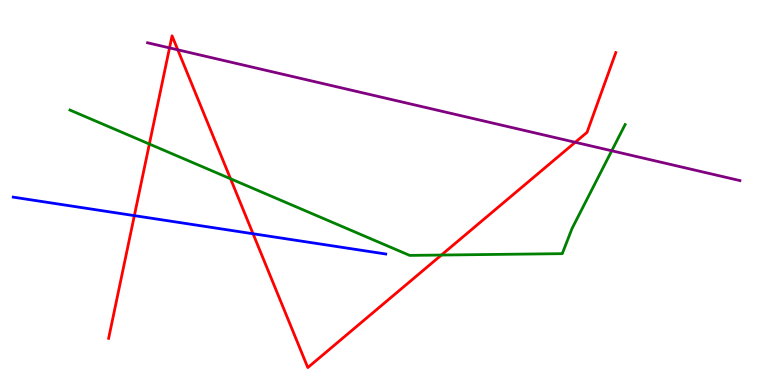[{'lines': ['blue', 'red'], 'intersections': [{'x': 1.73, 'y': 4.4}, {'x': 3.27, 'y': 3.93}]}, {'lines': ['green', 'red'], 'intersections': [{'x': 1.93, 'y': 6.26}, {'x': 2.97, 'y': 5.36}, {'x': 5.7, 'y': 3.38}]}, {'lines': ['purple', 'red'], 'intersections': [{'x': 2.19, 'y': 8.76}, {'x': 2.29, 'y': 8.71}, {'x': 7.42, 'y': 6.3}]}, {'lines': ['blue', 'green'], 'intersections': []}, {'lines': ['blue', 'purple'], 'intersections': []}, {'lines': ['green', 'purple'], 'intersections': [{'x': 7.89, 'y': 6.08}]}]